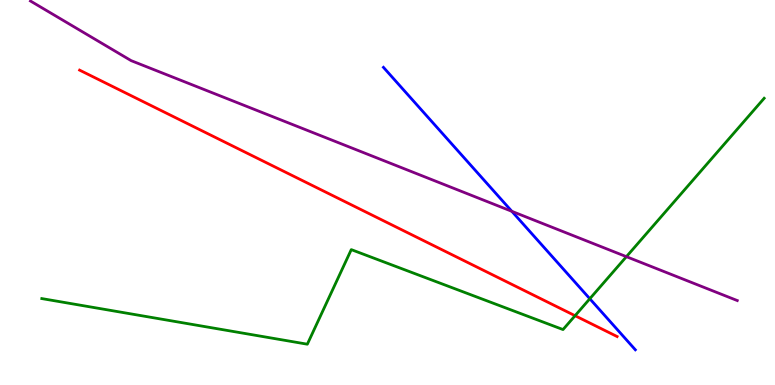[{'lines': ['blue', 'red'], 'intersections': []}, {'lines': ['green', 'red'], 'intersections': [{'x': 7.42, 'y': 1.8}]}, {'lines': ['purple', 'red'], 'intersections': []}, {'lines': ['blue', 'green'], 'intersections': [{'x': 7.61, 'y': 2.24}]}, {'lines': ['blue', 'purple'], 'intersections': [{'x': 6.6, 'y': 4.51}]}, {'lines': ['green', 'purple'], 'intersections': [{'x': 8.08, 'y': 3.33}]}]